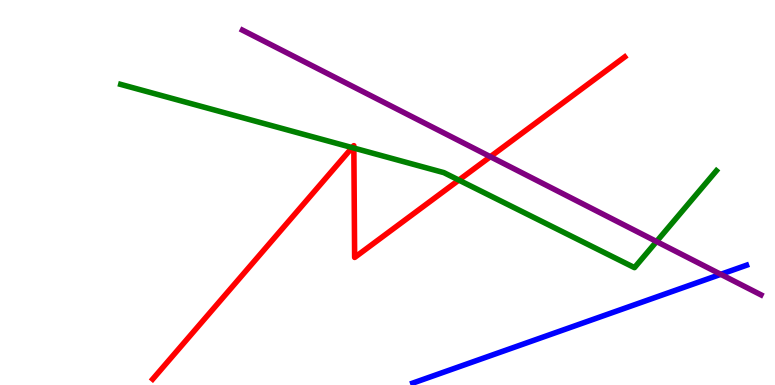[{'lines': ['blue', 'red'], 'intersections': []}, {'lines': ['green', 'red'], 'intersections': [{'x': 4.54, 'y': 6.17}, {'x': 4.57, 'y': 6.15}, {'x': 5.92, 'y': 5.32}]}, {'lines': ['purple', 'red'], 'intersections': [{'x': 6.33, 'y': 5.93}]}, {'lines': ['blue', 'green'], 'intersections': []}, {'lines': ['blue', 'purple'], 'intersections': [{'x': 9.3, 'y': 2.87}]}, {'lines': ['green', 'purple'], 'intersections': [{'x': 8.47, 'y': 3.73}]}]